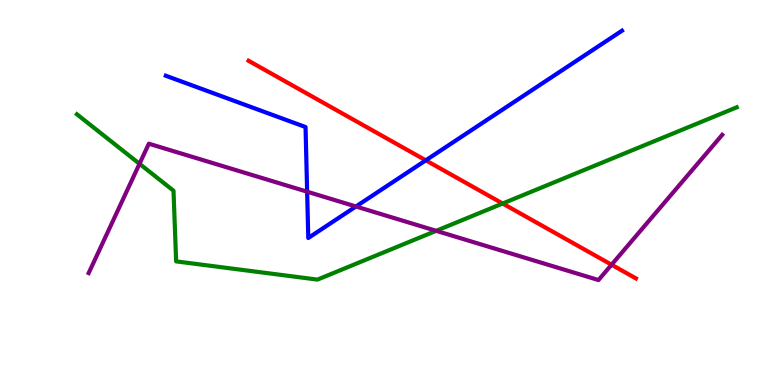[{'lines': ['blue', 'red'], 'intersections': [{'x': 5.49, 'y': 5.84}]}, {'lines': ['green', 'red'], 'intersections': [{'x': 6.49, 'y': 4.71}]}, {'lines': ['purple', 'red'], 'intersections': [{'x': 7.89, 'y': 3.12}]}, {'lines': ['blue', 'green'], 'intersections': []}, {'lines': ['blue', 'purple'], 'intersections': [{'x': 3.96, 'y': 5.02}, {'x': 4.59, 'y': 4.64}]}, {'lines': ['green', 'purple'], 'intersections': [{'x': 1.8, 'y': 5.75}, {'x': 5.63, 'y': 4.0}]}]